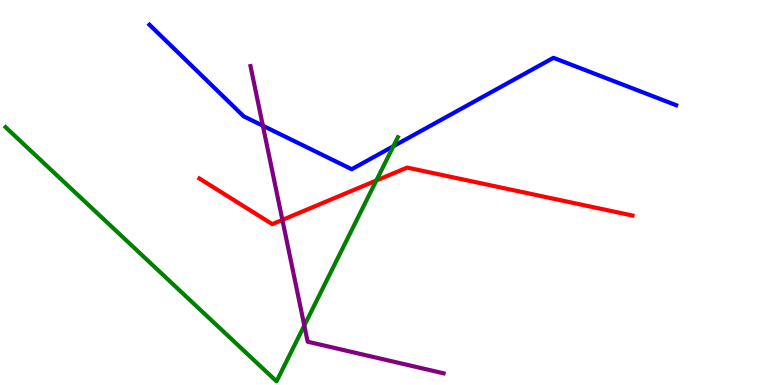[{'lines': ['blue', 'red'], 'intersections': []}, {'lines': ['green', 'red'], 'intersections': [{'x': 4.86, 'y': 5.31}]}, {'lines': ['purple', 'red'], 'intersections': [{'x': 3.64, 'y': 4.29}]}, {'lines': ['blue', 'green'], 'intersections': [{'x': 5.08, 'y': 6.2}]}, {'lines': ['blue', 'purple'], 'intersections': [{'x': 3.39, 'y': 6.73}]}, {'lines': ['green', 'purple'], 'intersections': [{'x': 3.93, 'y': 1.55}]}]